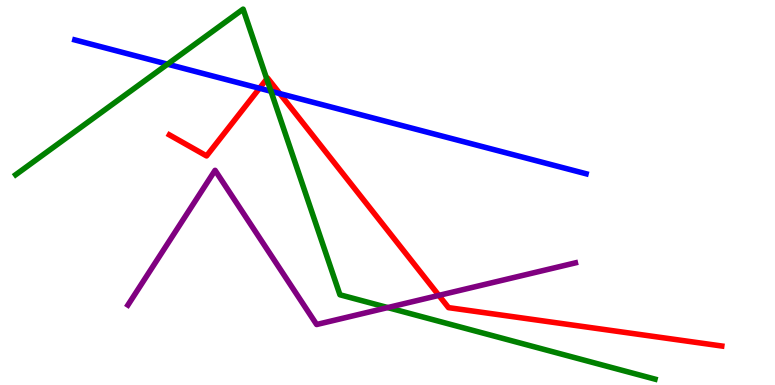[{'lines': ['blue', 'red'], 'intersections': [{'x': 3.35, 'y': 7.71}, {'x': 3.61, 'y': 7.57}]}, {'lines': ['green', 'red'], 'intersections': [{'x': 3.44, 'y': 7.95}]}, {'lines': ['purple', 'red'], 'intersections': [{'x': 5.66, 'y': 2.33}]}, {'lines': ['blue', 'green'], 'intersections': [{'x': 2.16, 'y': 8.33}, {'x': 3.5, 'y': 7.63}]}, {'lines': ['blue', 'purple'], 'intersections': []}, {'lines': ['green', 'purple'], 'intersections': [{'x': 5.0, 'y': 2.01}]}]